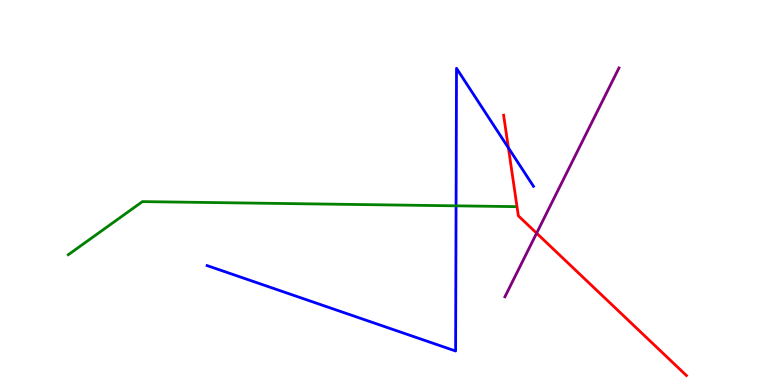[{'lines': ['blue', 'red'], 'intersections': [{'x': 6.56, 'y': 6.16}]}, {'lines': ['green', 'red'], 'intersections': []}, {'lines': ['purple', 'red'], 'intersections': [{'x': 6.92, 'y': 3.94}]}, {'lines': ['blue', 'green'], 'intersections': [{'x': 5.88, 'y': 4.65}]}, {'lines': ['blue', 'purple'], 'intersections': []}, {'lines': ['green', 'purple'], 'intersections': []}]